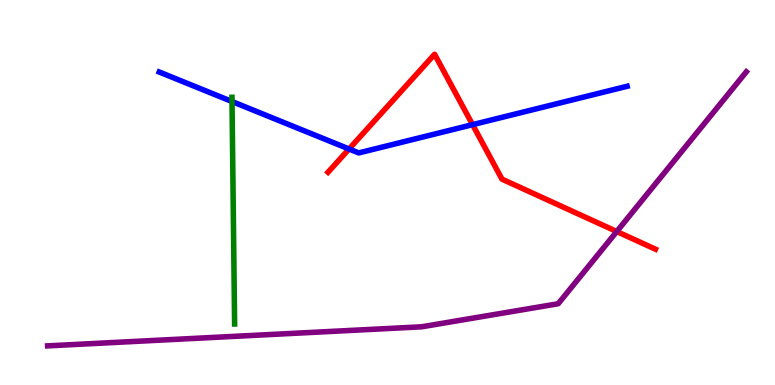[{'lines': ['blue', 'red'], 'intersections': [{'x': 4.5, 'y': 6.13}, {'x': 6.1, 'y': 6.76}]}, {'lines': ['green', 'red'], 'intersections': []}, {'lines': ['purple', 'red'], 'intersections': [{'x': 7.96, 'y': 3.99}]}, {'lines': ['blue', 'green'], 'intersections': [{'x': 2.99, 'y': 7.36}]}, {'lines': ['blue', 'purple'], 'intersections': []}, {'lines': ['green', 'purple'], 'intersections': []}]